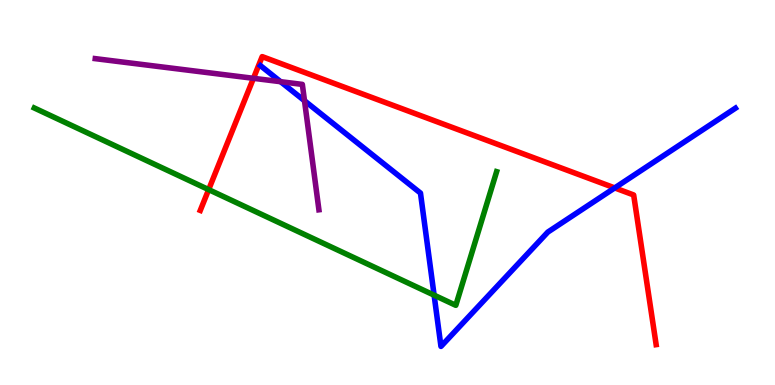[{'lines': ['blue', 'red'], 'intersections': [{'x': 7.93, 'y': 5.12}]}, {'lines': ['green', 'red'], 'intersections': [{'x': 2.69, 'y': 5.07}]}, {'lines': ['purple', 'red'], 'intersections': [{'x': 3.27, 'y': 7.97}]}, {'lines': ['blue', 'green'], 'intersections': [{'x': 5.6, 'y': 2.33}]}, {'lines': ['blue', 'purple'], 'intersections': [{'x': 3.62, 'y': 7.88}, {'x': 3.93, 'y': 7.38}]}, {'lines': ['green', 'purple'], 'intersections': []}]